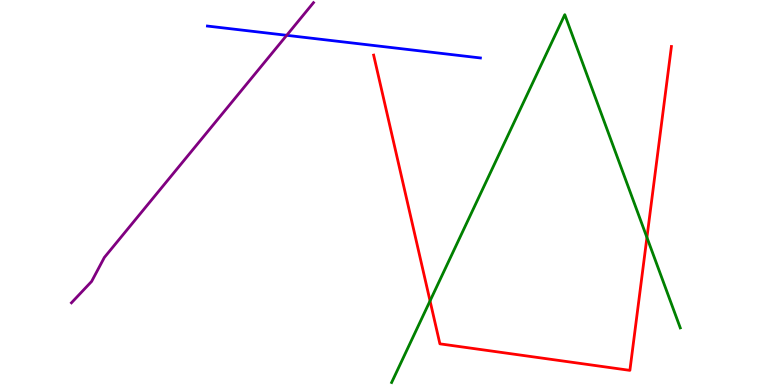[{'lines': ['blue', 'red'], 'intersections': []}, {'lines': ['green', 'red'], 'intersections': [{'x': 5.55, 'y': 2.18}, {'x': 8.35, 'y': 3.83}]}, {'lines': ['purple', 'red'], 'intersections': []}, {'lines': ['blue', 'green'], 'intersections': []}, {'lines': ['blue', 'purple'], 'intersections': [{'x': 3.7, 'y': 9.08}]}, {'lines': ['green', 'purple'], 'intersections': []}]